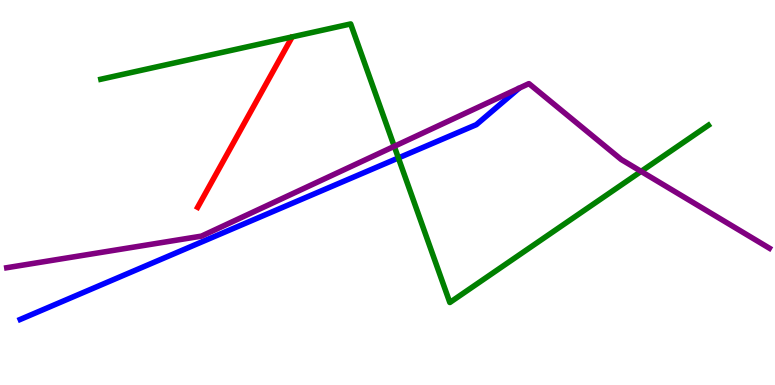[{'lines': ['blue', 'red'], 'intersections': []}, {'lines': ['green', 'red'], 'intersections': []}, {'lines': ['purple', 'red'], 'intersections': []}, {'lines': ['blue', 'green'], 'intersections': [{'x': 5.14, 'y': 5.9}]}, {'lines': ['blue', 'purple'], 'intersections': []}, {'lines': ['green', 'purple'], 'intersections': [{'x': 5.09, 'y': 6.2}, {'x': 8.27, 'y': 5.55}]}]